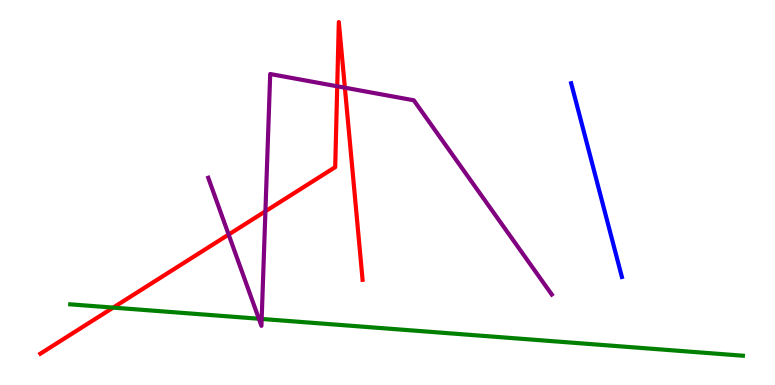[{'lines': ['blue', 'red'], 'intersections': []}, {'lines': ['green', 'red'], 'intersections': [{'x': 1.46, 'y': 2.01}]}, {'lines': ['purple', 'red'], 'intersections': [{'x': 2.95, 'y': 3.91}, {'x': 3.42, 'y': 4.51}, {'x': 4.35, 'y': 7.76}, {'x': 4.45, 'y': 7.72}]}, {'lines': ['blue', 'green'], 'intersections': []}, {'lines': ['blue', 'purple'], 'intersections': []}, {'lines': ['green', 'purple'], 'intersections': [{'x': 3.34, 'y': 1.72}, {'x': 3.38, 'y': 1.72}]}]